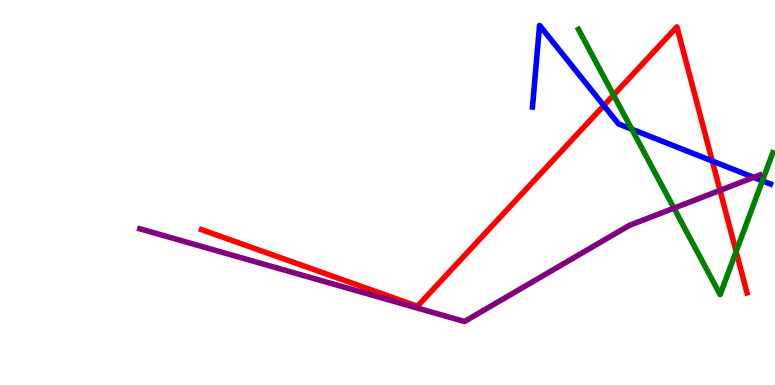[{'lines': ['blue', 'red'], 'intersections': [{'x': 7.79, 'y': 7.26}, {'x': 9.19, 'y': 5.82}]}, {'lines': ['green', 'red'], 'intersections': [{'x': 7.92, 'y': 7.53}, {'x': 9.5, 'y': 3.47}]}, {'lines': ['purple', 'red'], 'intersections': [{'x': 9.29, 'y': 5.06}]}, {'lines': ['blue', 'green'], 'intersections': [{'x': 8.15, 'y': 6.64}, {'x': 9.84, 'y': 5.3}]}, {'lines': ['blue', 'purple'], 'intersections': [{'x': 9.72, 'y': 5.39}]}, {'lines': ['green', 'purple'], 'intersections': [{'x': 8.7, 'y': 4.59}]}]